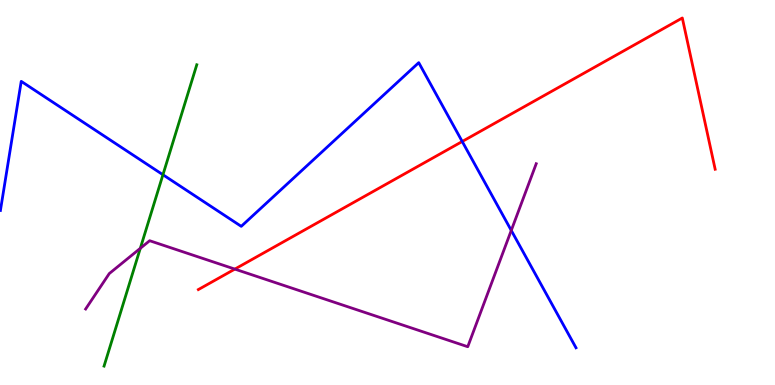[{'lines': ['blue', 'red'], 'intersections': [{'x': 5.96, 'y': 6.32}]}, {'lines': ['green', 'red'], 'intersections': []}, {'lines': ['purple', 'red'], 'intersections': [{'x': 3.03, 'y': 3.01}]}, {'lines': ['blue', 'green'], 'intersections': [{'x': 2.1, 'y': 5.46}]}, {'lines': ['blue', 'purple'], 'intersections': [{'x': 6.6, 'y': 4.02}]}, {'lines': ['green', 'purple'], 'intersections': [{'x': 1.81, 'y': 3.55}]}]